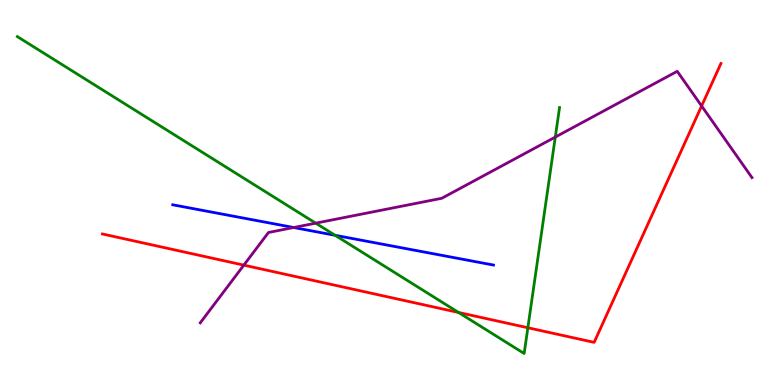[{'lines': ['blue', 'red'], 'intersections': []}, {'lines': ['green', 'red'], 'intersections': [{'x': 5.92, 'y': 1.88}, {'x': 6.81, 'y': 1.49}]}, {'lines': ['purple', 'red'], 'intersections': [{'x': 3.15, 'y': 3.11}, {'x': 9.05, 'y': 7.25}]}, {'lines': ['blue', 'green'], 'intersections': [{'x': 4.32, 'y': 3.89}]}, {'lines': ['blue', 'purple'], 'intersections': [{'x': 3.79, 'y': 4.09}]}, {'lines': ['green', 'purple'], 'intersections': [{'x': 4.07, 'y': 4.2}, {'x': 7.17, 'y': 6.44}]}]